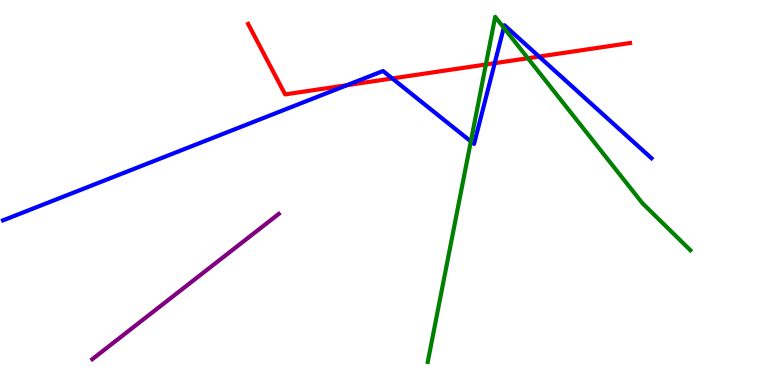[{'lines': ['blue', 'red'], 'intersections': [{'x': 4.48, 'y': 7.79}, {'x': 5.06, 'y': 7.96}, {'x': 6.38, 'y': 8.36}, {'x': 6.96, 'y': 8.53}]}, {'lines': ['green', 'red'], 'intersections': [{'x': 6.27, 'y': 8.32}, {'x': 6.81, 'y': 8.49}]}, {'lines': ['purple', 'red'], 'intersections': []}, {'lines': ['blue', 'green'], 'intersections': [{'x': 6.08, 'y': 6.33}, {'x': 6.5, 'y': 9.28}]}, {'lines': ['blue', 'purple'], 'intersections': []}, {'lines': ['green', 'purple'], 'intersections': []}]